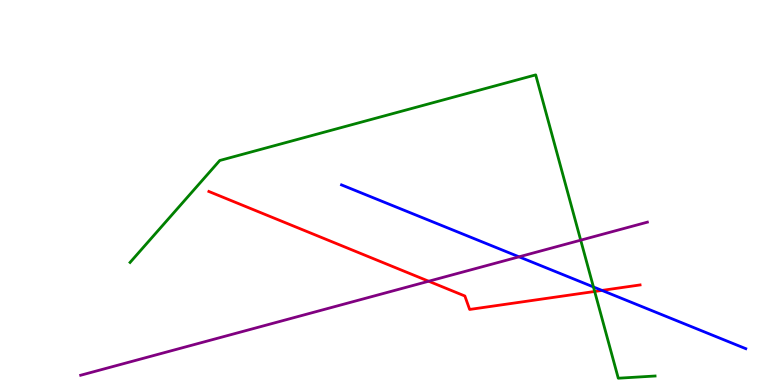[{'lines': ['blue', 'red'], 'intersections': [{'x': 7.77, 'y': 2.46}]}, {'lines': ['green', 'red'], 'intersections': [{'x': 7.67, 'y': 2.43}]}, {'lines': ['purple', 'red'], 'intersections': [{'x': 5.53, 'y': 2.7}]}, {'lines': ['blue', 'green'], 'intersections': [{'x': 7.66, 'y': 2.55}]}, {'lines': ['blue', 'purple'], 'intersections': [{'x': 6.7, 'y': 3.33}]}, {'lines': ['green', 'purple'], 'intersections': [{'x': 7.49, 'y': 3.76}]}]